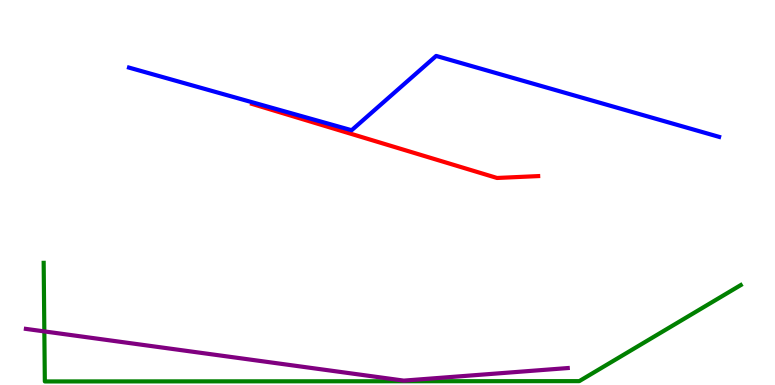[{'lines': ['blue', 'red'], 'intersections': []}, {'lines': ['green', 'red'], 'intersections': []}, {'lines': ['purple', 'red'], 'intersections': []}, {'lines': ['blue', 'green'], 'intersections': []}, {'lines': ['blue', 'purple'], 'intersections': []}, {'lines': ['green', 'purple'], 'intersections': [{'x': 0.572, 'y': 1.39}]}]